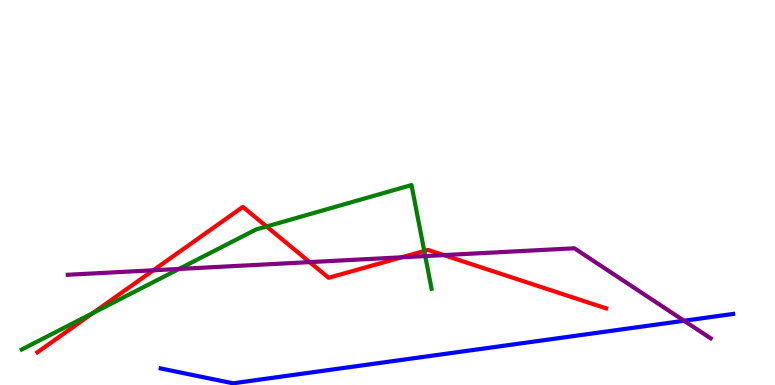[{'lines': ['blue', 'red'], 'intersections': []}, {'lines': ['green', 'red'], 'intersections': [{'x': 1.2, 'y': 1.87}, {'x': 3.44, 'y': 4.12}, {'x': 5.47, 'y': 3.48}]}, {'lines': ['purple', 'red'], 'intersections': [{'x': 1.98, 'y': 2.98}, {'x': 4.0, 'y': 3.19}, {'x': 5.18, 'y': 3.32}, {'x': 5.73, 'y': 3.37}]}, {'lines': ['blue', 'green'], 'intersections': []}, {'lines': ['blue', 'purple'], 'intersections': [{'x': 8.83, 'y': 1.67}]}, {'lines': ['green', 'purple'], 'intersections': [{'x': 2.31, 'y': 3.01}, {'x': 5.49, 'y': 3.35}]}]